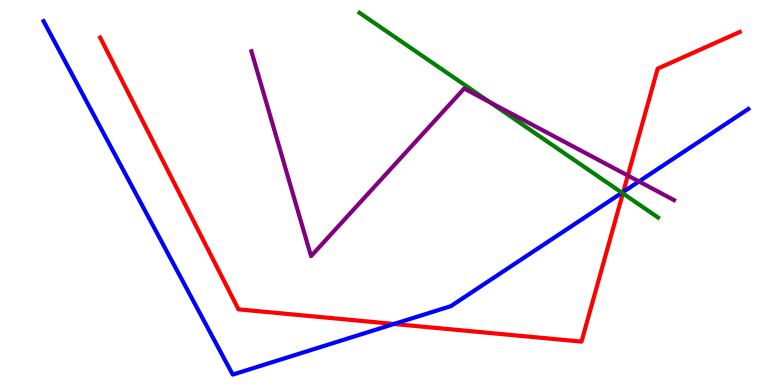[{'lines': ['blue', 'red'], 'intersections': [{'x': 5.08, 'y': 1.59}, {'x': 8.04, 'y': 5.02}]}, {'lines': ['green', 'red'], 'intersections': [{'x': 8.04, 'y': 4.98}]}, {'lines': ['purple', 'red'], 'intersections': [{'x': 8.1, 'y': 5.44}]}, {'lines': ['blue', 'green'], 'intersections': [{'x': 8.03, 'y': 4.99}]}, {'lines': ['blue', 'purple'], 'intersections': [{'x': 8.24, 'y': 5.29}]}, {'lines': ['green', 'purple'], 'intersections': [{'x': 6.32, 'y': 7.35}]}]